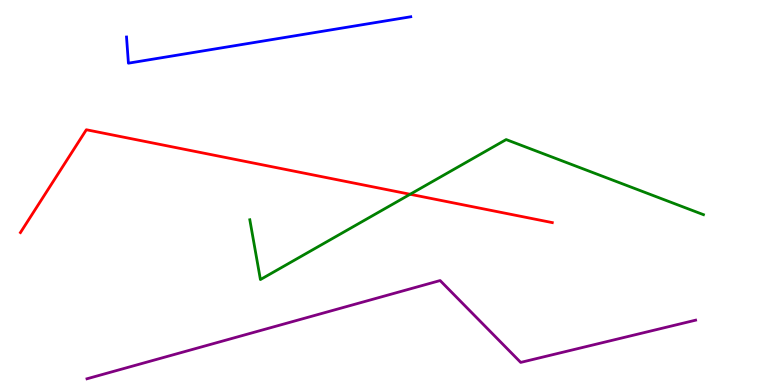[{'lines': ['blue', 'red'], 'intersections': []}, {'lines': ['green', 'red'], 'intersections': [{'x': 5.29, 'y': 4.95}]}, {'lines': ['purple', 'red'], 'intersections': []}, {'lines': ['blue', 'green'], 'intersections': []}, {'lines': ['blue', 'purple'], 'intersections': []}, {'lines': ['green', 'purple'], 'intersections': []}]